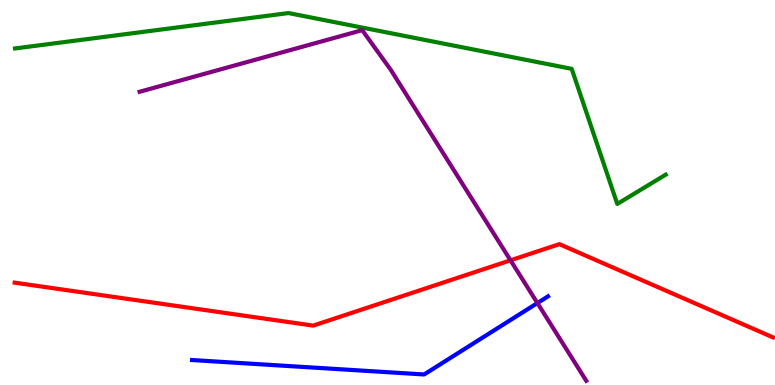[{'lines': ['blue', 'red'], 'intersections': []}, {'lines': ['green', 'red'], 'intersections': []}, {'lines': ['purple', 'red'], 'intersections': [{'x': 6.59, 'y': 3.24}]}, {'lines': ['blue', 'green'], 'intersections': []}, {'lines': ['blue', 'purple'], 'intersections': [{'x': 6.93, 'y': 2.13}]}, {'lines': ['green', 'purple'], 'intersections': []}]